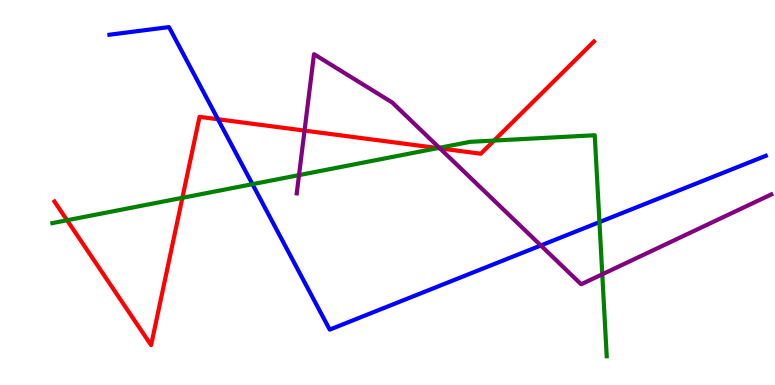[{'lines': ['blue', 'red'], 'intersections': [{'x': 2.81, 'y': 6.9}]}, {'lines': ['green', 'red'], 'intersections': [{'x': 0.866, 'y': 4.28}, {'x': 2.35, 'y': 4.86}, {'x': 5.65, 'y': 6.15}, {'x': 6.38, 'y': 6.35}]}, {'lines': ['purple', 'red'], 'intersections': [{'x': 3.93, 'y': 6.61}, {'x': 5.68, 'y': 6.15}]}, {'lines': ['blue', 'green'], 'intersections': [{'x': 3.26, 'y': 5.22}, {'x': 7.73, 'y': 4.23}]}, {'lines': ['blue', 'purple'], 'intersections': [{'x': 6.98, 'y': 3.62}]}, {'lines': ['green', 'purple'], 'intersections': [{'x': 3.86, 'y': 5.45}, {'x': 5.67, 'y': 6.16}, {'x': 7.77, 'y': 2.88}]}]